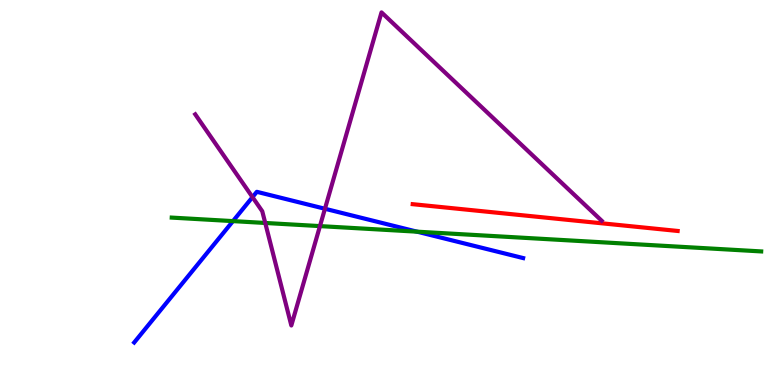[{'lines': ['blue', 'red'], 'intersections': []}, {'lines': ['green', 'red'], 'intersections': []}, {'lines': ['purple', 'red'], 'intersections': []}, {'lines': ['blue', 'green'], 'intersections': [{'x': 3.01, 'y': 4.26}, {'x': 5.38, 'y': 3.98}]}, {'lines': ['blue', 'purple'], 'intersections': [{'x': 3.26, 'y': 4.88}, {'x': 4.19, 'y': 4.58}]}, {'lines': ['green', 'purple'], 'intersections': [{'x': 3.42, 'y': 4.21}, {'x': 4.13, 'y': 4.13}]}]